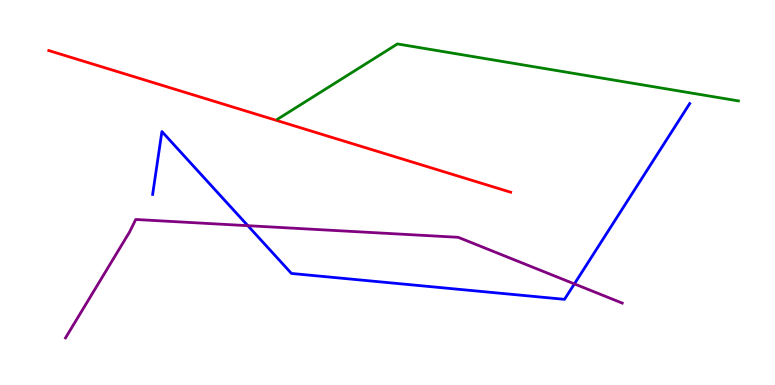[{'lines': ['blue', 'red'], 'intersections': []}, {'lines': ['green', 'red'], 'intersections': []}, {'lines': ['purple', 'red'], 'intersections': []}, {'lines': ['blue', 'green'], 'intersections': []}, {'lines': ['blue', 'purple'], 'intersections': [{'x': 3.2, 'y': 4.14}, {'x': 7.41, 'y': 2.63}]}, {'lines': ['green', 'purple'], 'intersections': []}]